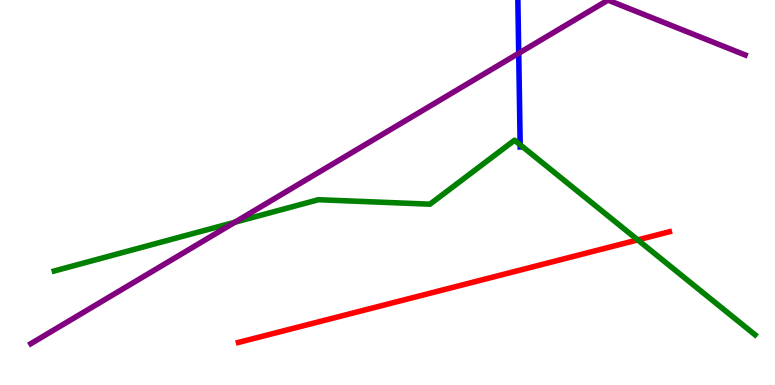[{'lines': ['blue', 'red'], 'intersections': []}, {'lines': ['green', 'red'], 'intersections': [{'x': 8.23, 'y': 3.77}]}, {'lines': ['purple', 'red'], 'intersections': []}, {'lines': ['blue', 'green'], 'intersections': [{'x': 6.71, 'y': 6.24}]}, {'lines': ['blue', 'purple'], 'intersections': [{'x': 6.69, 'y': 8.62}]}, {'lines': ['green', 'purple'], 'intersections': [{'x': 3.03, 'y': 4.23}]}]